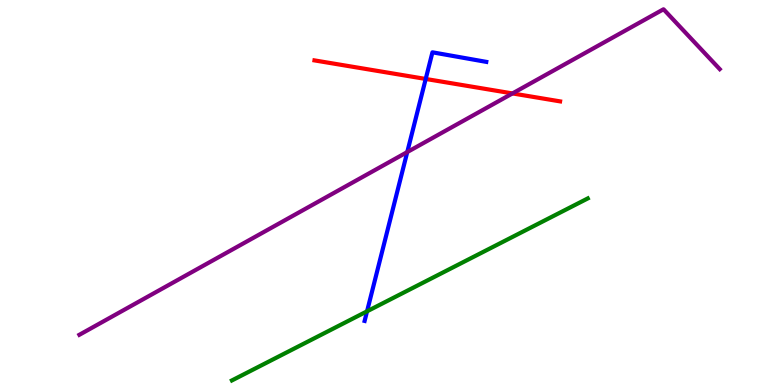[{'lines': ['blue', 'red'], 'intersections': [{'x': 5.49, 'y': 7.95}]}, {'lines': ['green', 'red'], 'intersections': []}, {'lines': ['purple', 'red'], 'intersections': [{'x': 6.61, 'y': 7.57}]}, {'lines': ['blue', 'green'], 'intersections': [{'x': 4.74, 'y': 1.91}]}, {'lines': ['blue', 'purple'], 'intersections': [{'x': 5.25, 'y': 6.05}]}, {'lines': ['green', 'purple'], 'intersections': []}]